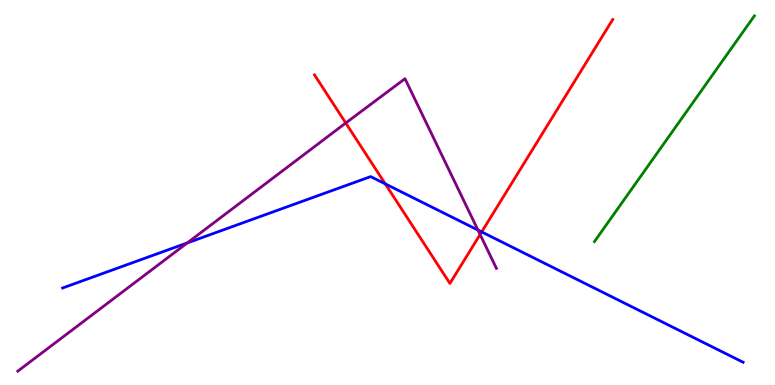[{'lines': ['blue', 'red'], 'intersections': [{'x': 4.97, 'y': 5.22}, {'x': 6.22, 'y': 3.98}]}, {'lines': ['green', 'red'], 'intersections': []}, {'lines': ['purple', 'red'], 'intersections': [{'x': 4.46, 'y': 6.8}, {'x': 6.19, 'y': 3.91}]}, {'lines': ['blue', 'green'], 'intersections': []}, {'lines': ['blue', 'purple'], 'intersections': [{'x': 2.42, 'y': 3.69}, {'x': 6.17, 'y': 4.02}]}, {'lines': ['green', 'purple'], 'intersections': []}]